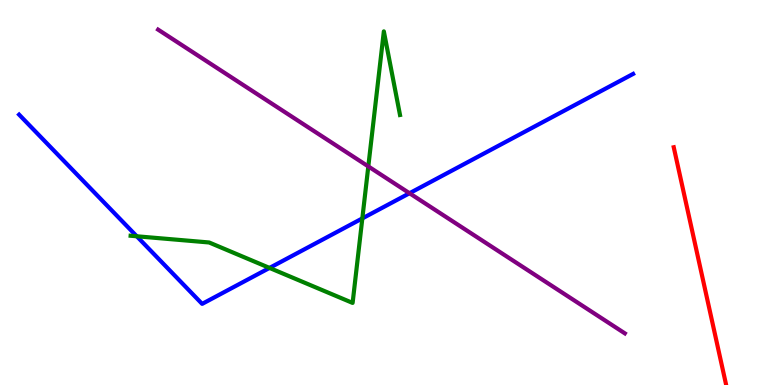[{'lines': ['blue', 'red'], 'intersections': []}, {'lines': ['green', 'red'], 'intersections': []}, {'lines': ['purple', 'red'], 'intersections': []}, {'lines': ['blue', 'green'], 'intersections': [{'x': 1.76, 'y': 3.86}, {'x': 3.48, 'y': 3.04}, {'x': 4.68, 'y': 4.33}]}, {'lines': ['blue', 'purple'], 'intersections': [{'x': 5.28, 'y': 4.98}]}, {'lines': ['green', 'purple'], 'intersections': [{'x': 4.75, 'y': 5.68}]}]